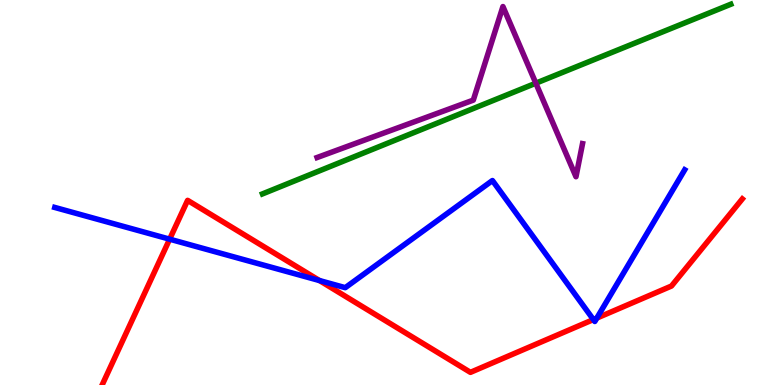[{'lines': ['blue', 'red'], 'intersections': [{'x': 2.19, 'y': 3.79}, {'x': 4.12, 'y': 2.71}, {'x': 7.66, 'y': 1.7}, {'x': 7.7, 'y': 1.74}]}, {'lines': ['green', 'red'], 'intersections': []}, {'lines': ['purple', 'red'], 'intersections': []}, {'lines': ['blue', 'green'], 'intersections': []}, {'lines': ['blue', 'purple'], 'intersections': []}, {'lines': ['green', 'purple'], 'intersections': [{'x': 6.91, 'y': 7.84}]}]